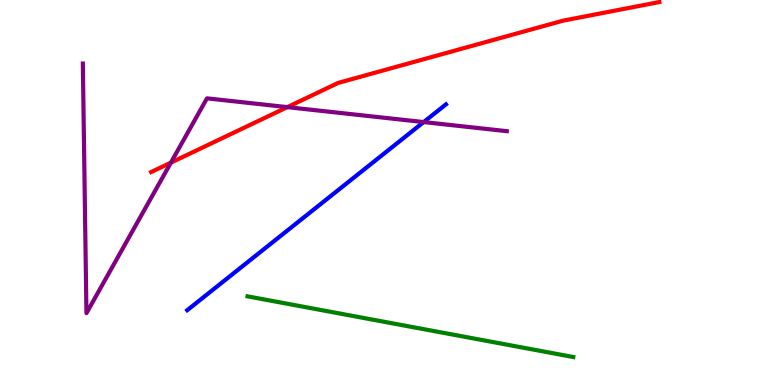[{'lines': ['blue', 'red'], 'intersections': []}, {'lines': ['green', 'red'], 'intersections': []}, {'lines': ['purple', 'red'], 'intersections': [{'x': 2.21, 'y': 5.78}, {'x': 3.71, 'y': 7.22}]}, {'lines': ['blue', 'green'], 'intersections': []}, {'lines': ['blue', 'purple'], 'intersections': [{'x': 5.47, 'y': 6.83}]}, {'lines': ['green', 'purple'], 'intersections': []}]